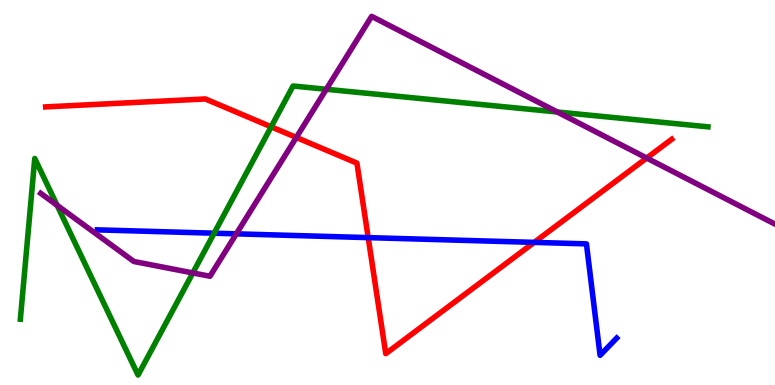[{'lines': ['blue', 'red'], 'intersections': [{'x': 4.75, 'y': 3.83}, {'x': 6.89, 'y': 3.7}]}, {'lines': ['green', 'red'], 'intersections': [{'x': 3.5, 'y': 6.71}]}, {'lines': ['purple', 'red'], 'intersections': [{'x': 3.82, 'y': 6.43}, {'x': 8.34, 'y': 5.9}]}, {'lines': ['blue', 'green'], 'intersections': [{'x': 2.76, 'y': 3.94}]}, {'lines': ['blue', 'purple'], 'intersections': [{'x': 3.05, 'y': 3.93}]}, {'lines': ['green', 'purple'], 'intersections': [{'x': 0.737, 'y': 4.67}, {'x': 2.49, 'y': 2.91}, {'x': 4.21, 'y': 7.68}, {'x': 7.19, 'y': 7.09}]}]